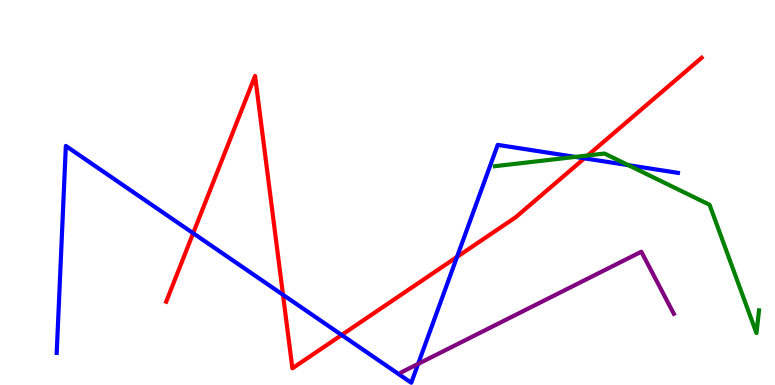[{'lines': ['blue', 'red'], 'intersections': [{'x': 2.49, 'y': 3.94}, {'x': 3.65, 'y': 2.34}, {'x': 4.41, 'y': 1.3}, {'x': 5.9, 'y': 3.33}, {'x': 7.54, 'y': 5.89}]}, {'lines': ['green', 'red'], 'intersections': [{'x': 7.58, 'y': 5.96}]}, {'lines': ['purple', 'red'], 'intersections': []}, {'lines': ['blue', 'green'], 'intersections': [{'x': 7.42, 'y': 5.92}, {'x': 8.11, 'y': 5.71}]}, {'lines': ['blue', 'purple'], 'intersections': [{'x': 5.4, 'y': 0.548}]}, {'lines': ['green', 'purple'], 'intersections': []}]